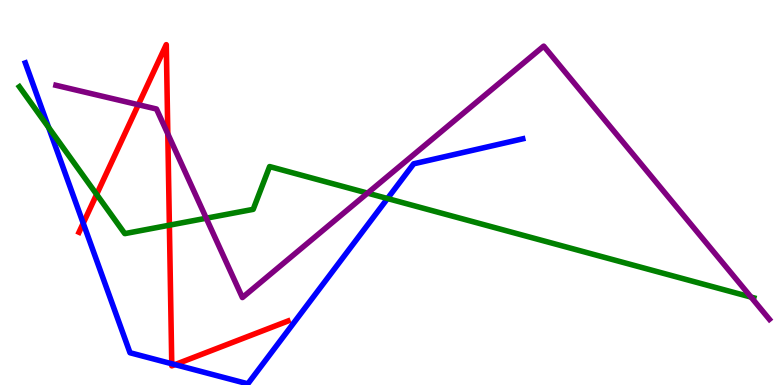[{'lines': ['blue', 'red'], 'intersections': [{'x': 1.07, 'y': 4.2}, {'x': 2.22, 'y': 0.552}, {'x': 2.26, 'y': 0.53}]}, {'lines': ['green', 'red'], 'intersections': [{'x': 1.25, 'y': 4.95}, {'x': 2.19, 'y': 4.15}]}, {'lines': ['purple', 'red'], 'intersections': [{'x': 1.78, 'y': 7.28}, {'x': 2.17, 'y': 6.52}]}, {'lines': ['blue', 'green'], 'intersections': [{'x': 0.628, 'y': 6.69}, {'x': 5.0, 'y': 4.84}]}, {'lines': ['blue', 'purple'], 'intersections': []}, {'lines': ['green', 'purple'], 'intersections': [{'x': 2.66, 'y': 4.33}, {'x': 4.74, 'y': 4.98}, {'x': 9.69, 'y': 2.28}]}]